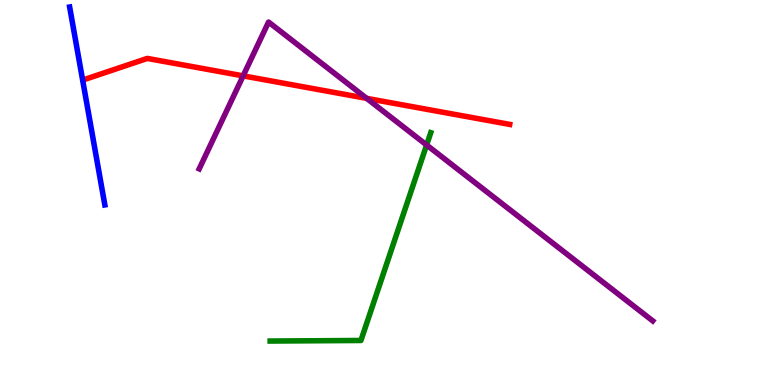[{'lines': ['blue', 'red'], 'intersections': []}, {'lines': ['green', 'red'], 'intersections': []}, {'lines': ['purple', 'red'], 'intersections': [{'x': 3.14, 'y': 8.03}, {'x': 4.73, 'y': 7.45}]}, {'lines': ['blue', 'green'], 'intersections': []}, {'lines': ['blue', 'purple'], 'intersections': []}, {'lines': ['green', 'purple'], 'intersections': [{'x': 5.5, 'y': 6.23}]}]